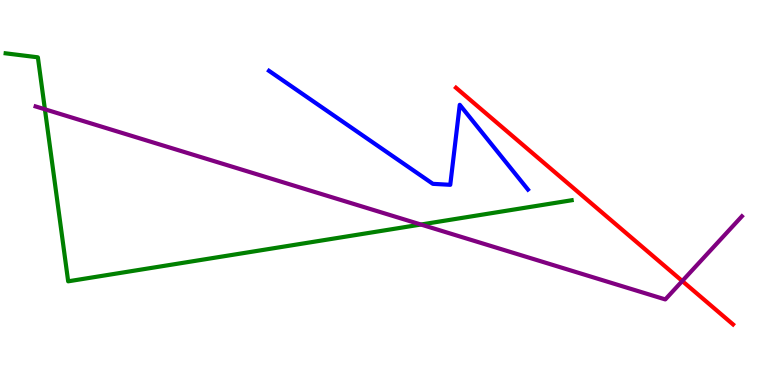[{'lines': ['blue', 'red'], 'intersections': []}, {'lines': ['green', 'red'], 'intersections': []}, {'lines': ['purple', 'red'], 'intersections': [{'x': 8.8, 'y': 2.7}]}, {'lines': ['blue', 'green'], 'intersections': []}, {'lines': ['blue', 'purple'], 'intersections': []}, {'lines': ['green', 'purple'], 'intersections': [{'x': 0.579, 'y': 7.16}, {'x': 5.43, 'y': 4.17}]}]